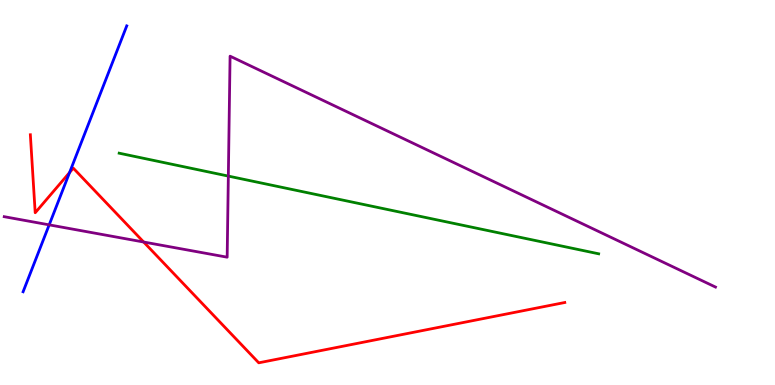[{'lines': ['blue', 'red'], 'intersections': [{'x': 0.898, 'y': 5.52}]}, {'lines': ['green', 'red'], 'intersections': []}, {'lines': ['purple', 'red'], 'intersections': [{'x': 1.85, 'y': 3.71}]}, {'lines': ['blue', 'green'], 'intersections': []}, {'lines': ['blue', 'purple'], 'intersections': [{'x': 0.635, 'y': 4.16}]}, {'lines': ['green', 'purple'], 'intersections': [{'x': 2.95, 'y': 5.43}]}]